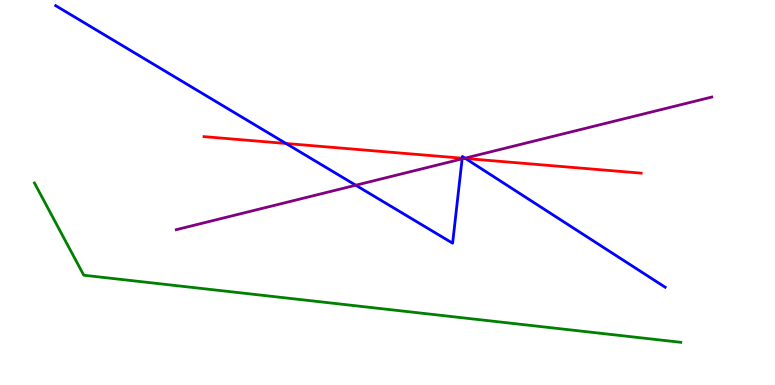[{'lines': ['blue', 'red'], 'intersections': [{'x': 3.69, 'y': 6.27}, {'x': 5.96, 'y': 5.89}, {'x': 6.01, 'y': 5.88}]}, {'lines': ['green', 'red'], 'intersections': []}, {'lines': ['purple', 'red'], 'intersections': [{'x': 5.99, 'y': 5.89}]}, {'lines': ['blue', 'green'], 'intersections': []}, {'lines': ['blue', 'purple'], 'intersections': [{'x': 4.59, 'y': 5.19}, {'x': 5.96, 'y': 5.87}, {'x': 6.0, 'y': 5.89}]}, {'lines': ['green', 'purple'], 'intersections': []}]